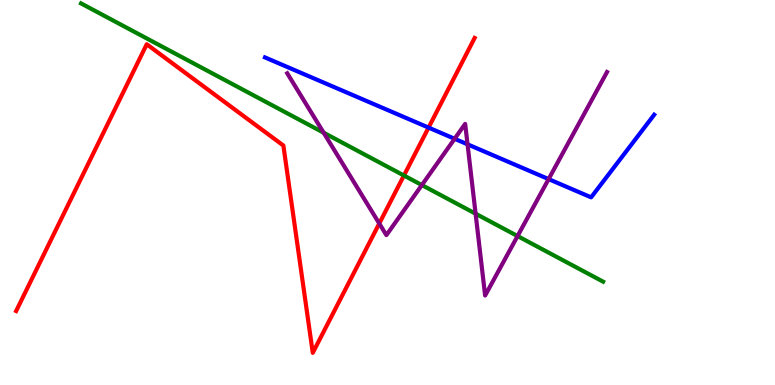[{'lines': ['blue', 'red'], 'intersections': [{'x': 5.53, 'y': 6.69}]}, {'lines': ['green', 'red'], 'intersections': [{'x': 5.21, 'y': 5.44}]}, {'lines': ['purple', 'red'], 'intersections': [{'x': 4.89, 'y': 4.19}]}, {'lines': ['blue', 'green'], 'intersections': []}, {'lines': ['blue', 'purple'], 'intersections': [{'x': 5.87, 'y': 6.4}, {'x': 6.03, 'y': 6.25}, {'x': 7.08, 'y': 5.35}]}, {'lines': ['green', 'purple'], 'intersections': [{'x': 4.18, 'y': 6.55}, {'x': 5.44, 'y': 5.19}, {'x': 6.14, 'y': 4.45}, {'x': 6.68, 'y': 3.87}]}]